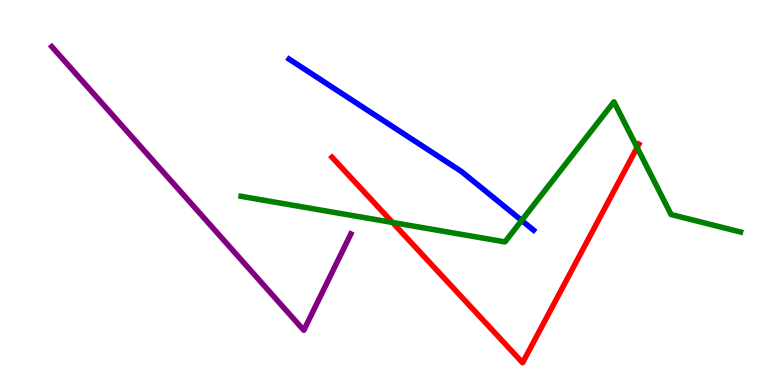[{'lines': ['blue', 'red'], 'intersections': []}, {'lines': ['green', 'red'], 'intersections': [{'x': 5.06, 'y': 4.22}, {'x': 8.22, 'y': 6.17}]}, {'lines': ['purple', 'red'], 'intersections': []}, {'lines': ['blue', 'green'], 'intersections': [{'x': 6.73, 'y': 4.27}]}, {'lines': ['blue', 'purple'], 'intersections': []}, {'lines': ['green', 'purple'], 'intersections': []}]